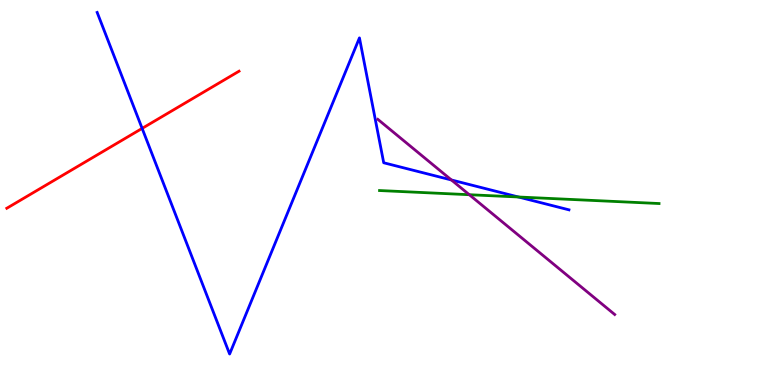[{'lines': ['blue', 'red'], 'intersections': [{'x': 1.83, 'y': 6.67}]}, {'lines': ['green', 'red'], 'intersections': []}, {'lines': ['purple', 'red'], 'intersections': []}, {'lines': ['blue', 'green'], 'intersections': [{'x': 6.69, 'y': 4.88}]}, {'lines': ['blue', 'purple'], 'intersections': [{'x': 5.82, 'y': 5.33}]}, {'lines': ['green', 'purple'], 'intersections': [{'x': 6.06, 'y': 4.94}]}]